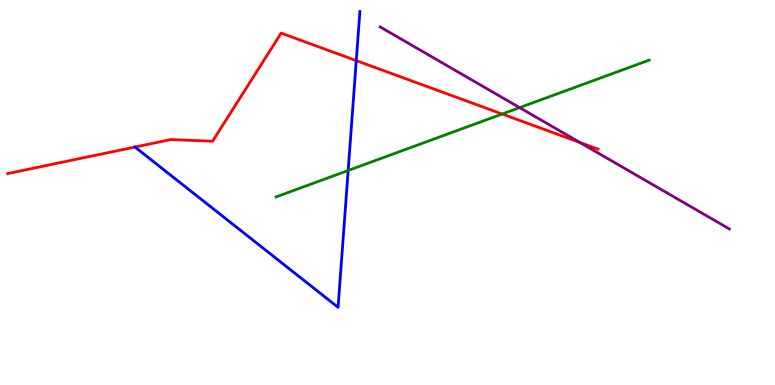[{'lines': ['blue', 'red'], 'intersections': [{'x': 1.74, 'y': 6.18}, {'x': 4.6, 'y': 8.43}]}, {'lines': ['green', 'red'], 'intersections': [{'x': 6.48, 'y': 7.04}]}, {'lines': ['purple', 'red'], 'intersections': [{'x': 7.48, 'y': 6.3}]}, {'lines': ['blue', 'green'], 'intersections': [{'x': 4.49, 'y': 5.57}]}, {'lines': ['blue', 'purple'], 'intersections': []}, {'lines': ['green', 'purple'], 'intersections': [{'x': 6.7, 'y': 7.2}]}]